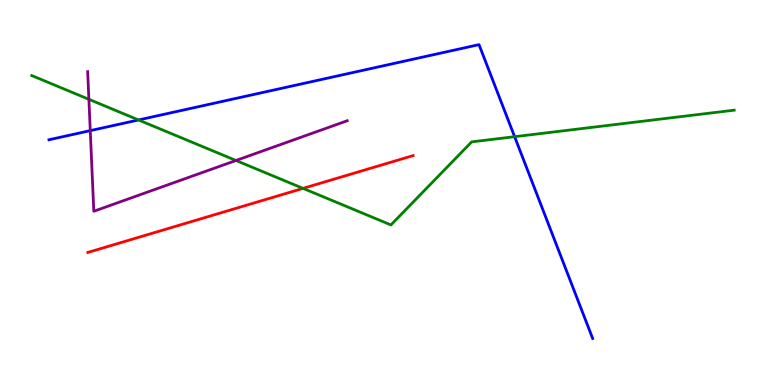[{'lines': ['blue', 'red'], 'intersections': []}, {'lines': ['green', 'red'], 'intersections': [{'x': 3.91, 'y': 5.11}]}, {'lines': ['purple', 'red'], 'intersections': []}, {'lines': ['blue', 'green'], 'intersections': [{'x': 1.79, 'y': 6.88}, {'x': 6.64, 'y': 6.45}]}, {'lines': ['blue', 'purple'], 'intersections': [{'x': 1.16, 'y': 6.61}]}, {'lines': ['green', 'purple'], 'intersections': [{'x': 1.15, 'y': 7.42}, {'x': 3.04, 'y': 5.83}]}]